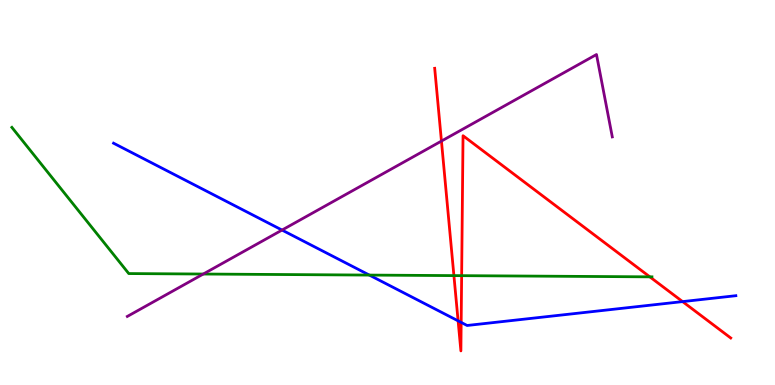[{'lines': ['blue', 'red'], 'intersections': [{'x': 5.91, 'y': 1.67}, {'x': 5.95, 'y': 1.63}, {'x': 8.81, 'y': 2.17}]}, {'lines': ['green', 'red'], 'intersections': [{'x': 5.86, 'y': 2.84}, {'x': 5.96, 'y': 2.84}, {'x': 8.38, 'y': 2.81}]}, {'lines': ['purple', 'red'], 'intersections': [{'x': 5.7, 'y': 6.34}]}, {'lines': ['blue', 'green'], 'intersections': [{'x': 4.77, 'y': 2.86}]}, {'lines': ['blue', 'purple'], 'intersections': [{'x': 3.64, 'y': 4.02}]}, {'lines': ['green', 'purple'], 'intersections': [{'x': 2.62, 'y': 2.88}]}]